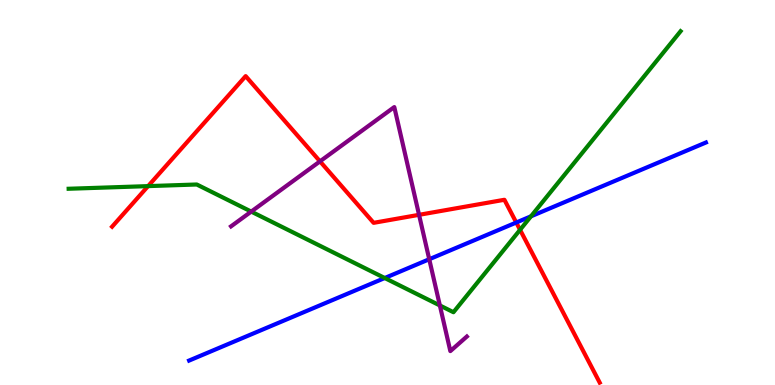[{'lines': ['blue', 'red'], 'intersections': [{'x': 6.66, 'y': 4.22}]}, {'lines': ['green', 'red'], 'intersections': [{'x': 1.91, 'y': 5.17}, {'x': 6.71, 'y': 4.03}]}, {'lines': ['purple', 'red'], 'intersections': [{'x': 4.13, 'y': 5.81}, {'x': 5.41, 'y': 4.42}]}, {'lines': ['blue', 'green'], 'intersections': [{'x': 4.96, 'y': 2.78}, {'x': 6.85, 'y': 4.38}]}, {'lines': ['blue', 'purple'], 'intersections': [{'x': 5.54, 'y': 3.27}]}, {'lines': ['green', 'purple'], 'intersections': [{'x': 3.24, 'y': 4.5}, {'x': 5.68, 'y': 2.07}]}]